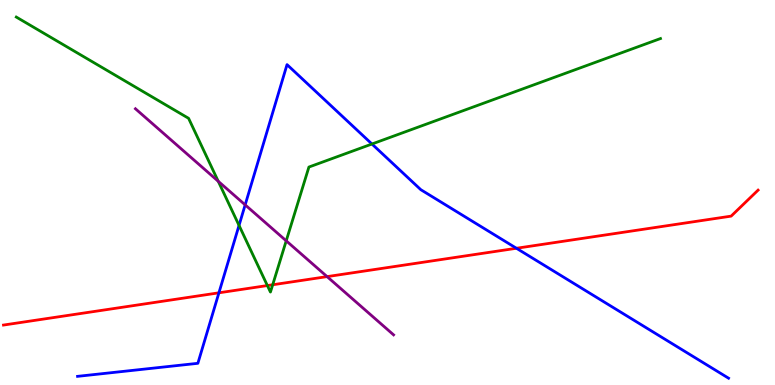[{'lines': ['blue', 'red'], 'intersections': [{'x': 2.82, 'y': 2.39}, {'x': 6.66, 'y': 3.55}]}, {'lines': ['green', 'red'], 'intersections': [{'x': 3.45, 'y': 2.58}, {'x': 3.52, 'y': 2.6}]}, {'lines': ['purple', 'red'], 'intersections': [{'x': 4.22, 'y': 2.82}]}, {'lines': ['blue', 'green'], 'intersections': [{'x': 3.08, 'y': 4.15}, {'x': 4.8, 'y': 6.26}]}, {'lines': ['blue', 'purple'], 'intersections': [{'x': 3.16, 'y': 4.68}]}, {'lines': ['green', 'purple'], 'intersections': [{'x': 2.82, 'y': 5.29}, {'x': 3.69, 'y': 3.74}]}]